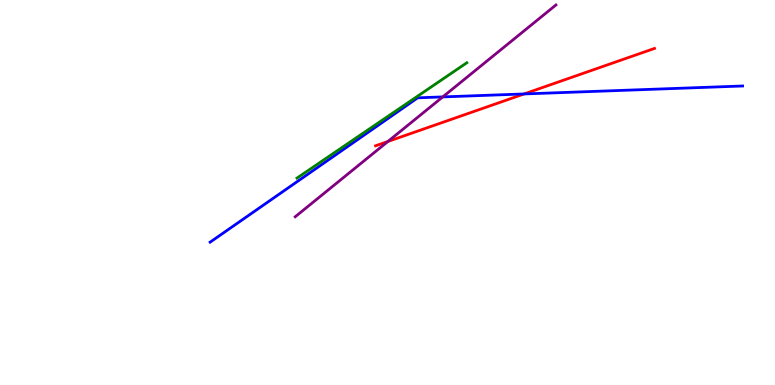[{'lines': ['blue', 'red'], 'intersections': [{'x': 6.76, 'y': 7.56}]}, {'lines': ['green', 'red'], 'intersections': []}, {'lines': ['purple', 'red'], 'intersections': [{'x': 5.01, 'y': 6.32}]}, {'lines': ['blue', 'green'], 'intersections': []}, {'lines': ['blue', 'purple'], 'intersections': [{'x': 5.71, 'y': 7.48}]}, {'lines': ['green', 'purple'], 'intersections': []}]